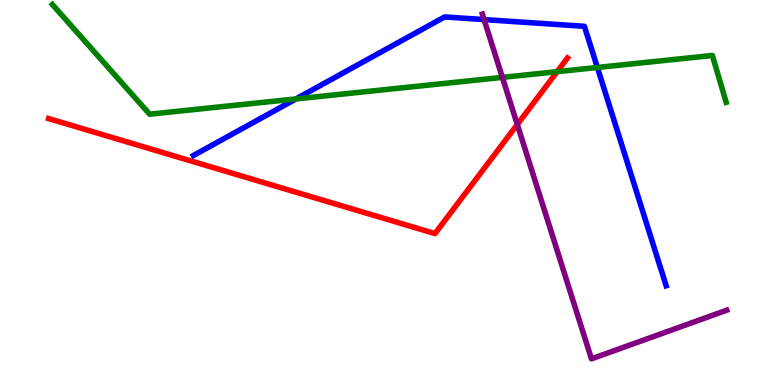[{'lines': ['blue', 'red'], 'intersections': []}, {'lines': ['green', 'red'], 'intersections': [{'x': 7.19, 'y': 8.14}]}, {'lines': ['purple', 'red'], 'intersections': [{'x': 6.67, 'y': 6.77}]}, {'lines': ['blue', 'green'], 'intersections': [{'x': 3.82, 'y': 7.43}, {'x': 7.71, 'y': 8.25}]}, {'lines': ['blue', 'purple'], 'intersections': [{'x': 6.25, 'y': 9.49}]}, {'lines': ['green', 'purple'], 'intersections': [{'x': 6.48, 'y': 7.99}]}]